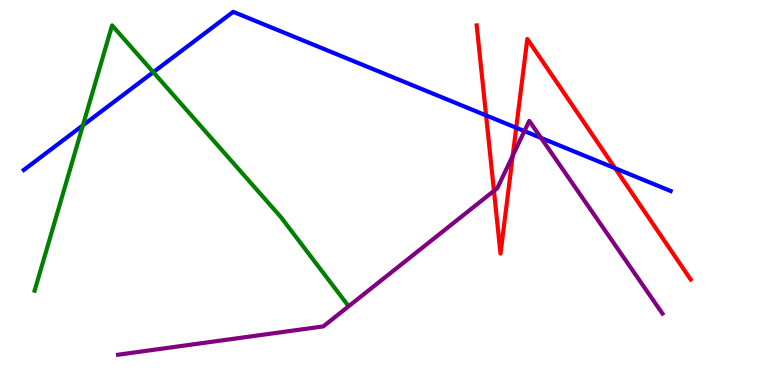[{'lines': ['blue', 'red'], 'intersections': [{'x': 6.27, 'y': 7.0}, {'x': 6.66, 'y': 6.68}, {'x': 7.94, 'y': 5.63}]}, {'lines': ['green', 'red'], 'intersections': []}, {'lines': ['purple', 'red'], 'intersections': [{'x': 6.37, 'y': 5.04}, {'x': 6.62, 'y': 5.96}]}, {'lines': ['blue', 'green'], 'intersections': [{'x': 1.07, 'y': 6.74}, {'x': 1.98, 'y': 8.12}]}, {'lines': ['blue', 'purple'], 'intersections': [{'x': 6.77, 'y': 6.59}, {'x': 6.98, 'y': 6.42}]}, {'lines': ['green', 'purple'], 'intersections': []}]